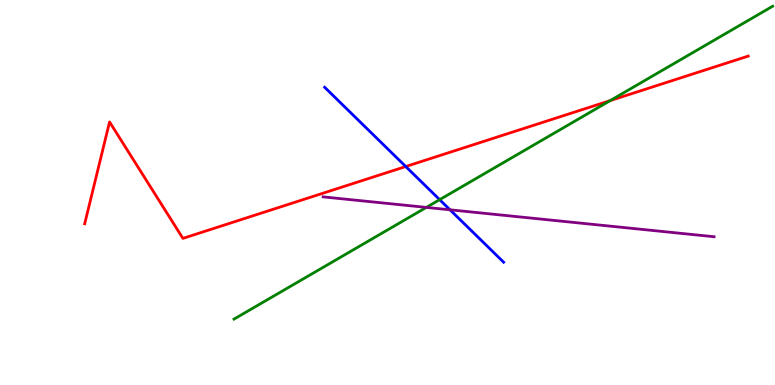[{'lines': ['blue', 'red'], 'intersections': [{'x': 5.24, 'y': 5.67}]}, {'lines': ['green', 'red'], 'intersections': [{'x': 7.87, 'y': 7.39}]}, {'lines': ['purple', 'red'], 'intersections': []}, {'lines': ['blue', 'green'], 'intersections': [{'x': 5.67, 'y': 4.81}]}, {'lines': ['blue', 'purple'], 'intersections': [{'x': 5.81, 'y': 4.55}]}, {'lines': ['green', 'purple'], 'intersections': [{'x': 5.5, 'y': 4.61}]}]